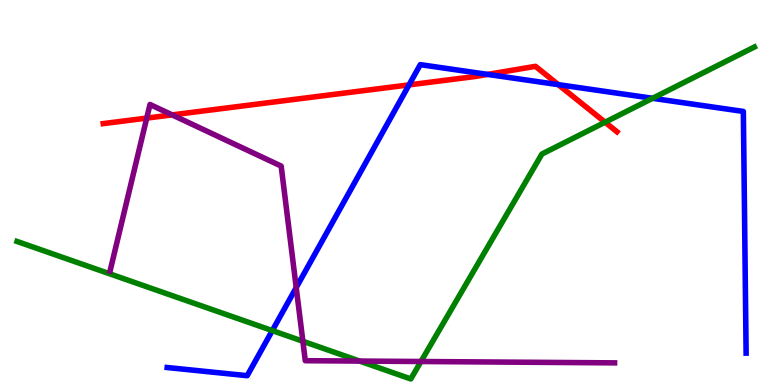[{'lines': ['blue', 'red'], 'intersections': [{'x': 5.28, 'y': 7.8}, {'x': 6.29, 'y': 8.07}, {'x': 7.2, 'y': 7.8}]}, {'lines': ['green', 'red'], 'intersections': [{'x': 7.81, 'y': 6.83}]}, {'lines': ['purple', 'red'], 'intersections': [{'x': 1.89, 'y': 6.93}, {'x': 2.22, 'y': 7.02}]}, {'lines': ['blue', 'green'], 'intersections': [{'x': 3.51, 'y': 1.41}, {'x': 8.42, 'y': 7.45}]}, {'lines': ['blue', 'purple'], 'intersections': [{'x': 3.82, 'y': 2.53}]}, {'lines': ['green', 'purple'], 'intersections': [{'x': 3.91, 'y': 1.14}, {'x': 4.64, 'y': 0.621}, {'x': 5.43, 'y': 0.61}]}]